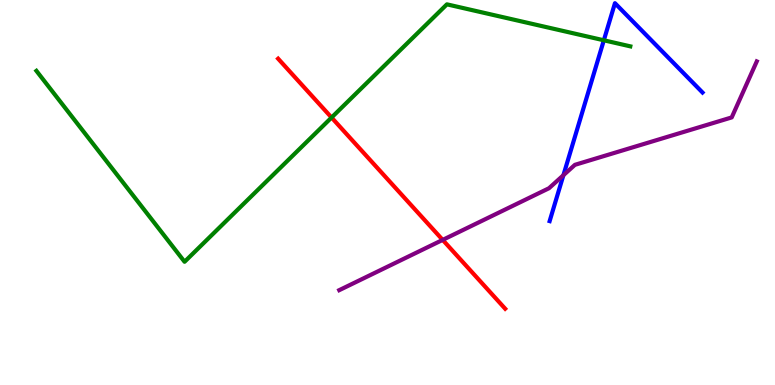[{'lines': ['blue', 'red'], 'intersections': []}, {'lines': ['green', 'red'], 'intersections': [{'x': 4.28, 'y': 6.95}]}, {'lines': ['purple', 'red'], 'intersections': [{'x': 5.71, 'y': 3.77}]}, {'lines': ['blue', 'green'], 'intersections': [{'x': 7.79, 'y': 8.95}]}, {'lines': ['blue', 'purple'], 'intersections': [{'x': 7.27, 'y': 5.45}]}, {'lines': ['green', 'purple'], 'intersections': []}]